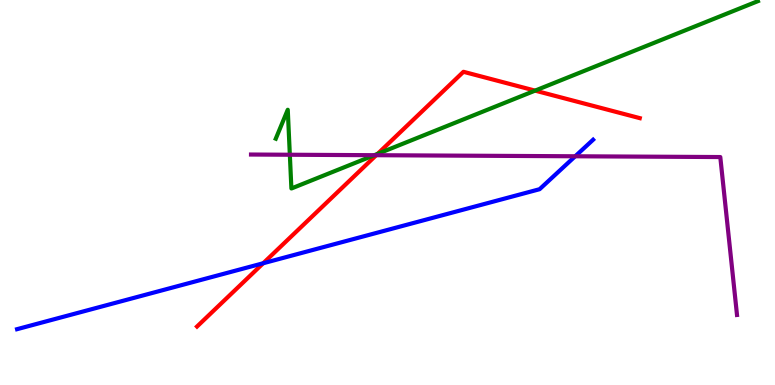[{'lines': ['blue', 'red'], 'intersections': [{'x': 3.4, 'y': 3.16}]}, {'lines': ['green', 'red'], 'intersections': [{'x': 4.87, 'y': 6.0}, {'x': 6.9, 'y': 7.65}]}, {'lines': ['purple', 'red'], 'intersections': [{'x': 4.85, 'y': 5.97}]}, {'lines': ['blue', 'green'], 'intersections': []}, {'lines': ['blue', 'purple'], 'intersections': [{'x': 7.42, 'y': 5.94}]}, {'lines': ['green', 'purple'], 'intersections': [{'x': 3.74, 'y': 5.98}, {'x': 4.83, 'y': 5.97}]}]